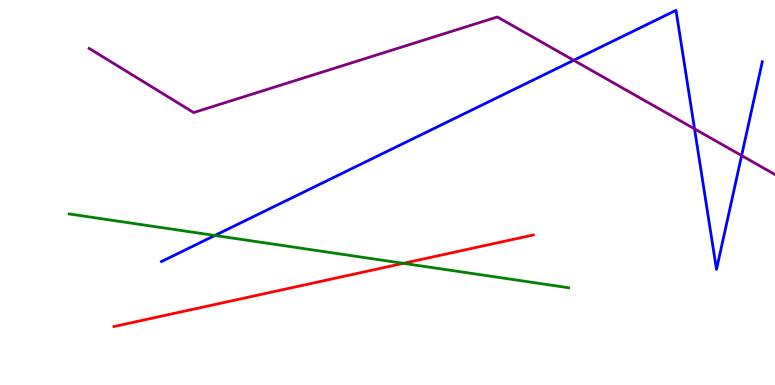[{'lines': ['blue', 'red'], 'intersections': []}, {'lines': ['green', 'red'], 'intersections': [{'x': 5.21, 'y': 3.16}]}, {'lines': ['purple', 'red'], 'intersections': []}, {'lines': ['blue', 'green'], 'intersections': [{'x': 2.77, 'y': 3.88}]}, {'lines': ['blue', 'purple'], 'intersections': [{'x': 7.4, 'y': 8.43}, {'x': 8.96, 'y': 6.65}, {'x': 9.57, 'y': 5.96}]}, {'lines': ['green', 'purple'], 'intersections': []}]